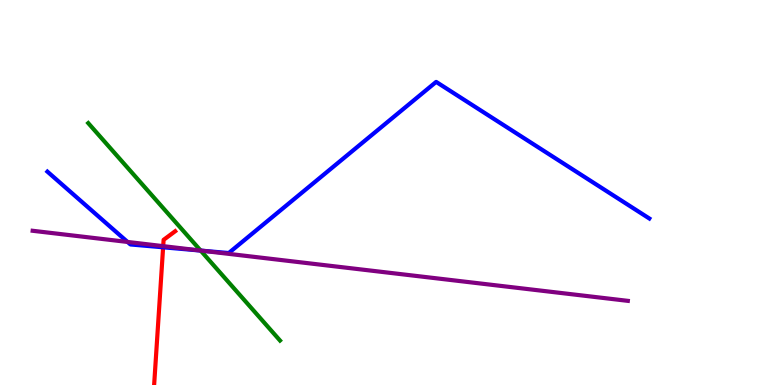[{'lines': ['blue', 'red'], 'intersections': [{'x': 2.1, 'y': 3.58}]}, {'lines': ['green', 'red'], 'intersections': []}, {'lines': ['purple', 'red'], 'intersections': [{'x': 2.11, 'y': 3.61}]}, {'lines': ['blue', 'green'], 'intersections': [{'x': 2.59, 'y': 3.49}]}, {'lines': ['blue', 'purple'], 'intersections': [{'x': 1.65, 'y': 3.72}, {'x': 2.6, 'y': 3.49}]}, {'lines': ['green', 'purple'], 'intersections': [{'x': 2.59, 'y': 3.49}]}]